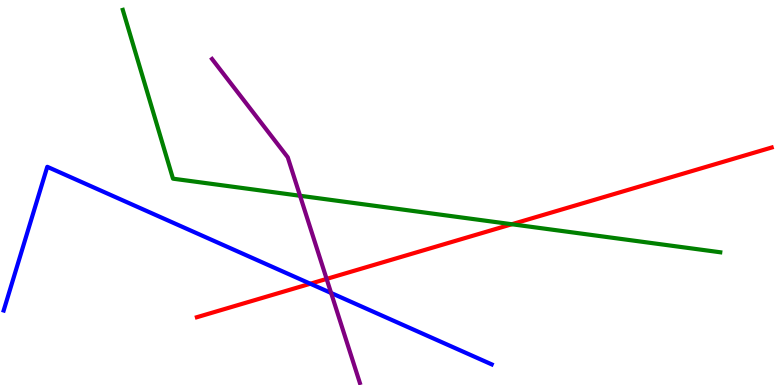[{'lines': ['blue', 'red'], 'intersections': [{'x': 4.0, 'y': 2.63}]}, {'lines': ['green', 'red'], 'intersections': [{'x': 6.6, 'y': 4.18}]}, {'lines': ['purple', 'red'], 'intersections': [{'x': 4.21, 'y': 2.76}]}, {'lines': ['blue', 'green'], 'intersections': []}, {'lines': ['blue', 'purple'], 'intersections': [{'x': 4.27, 'y': 2.39}]}, {'lines': ['green', 'purple'], 'intersections': [{'x': 3.87, 'y': 4.92}]}]